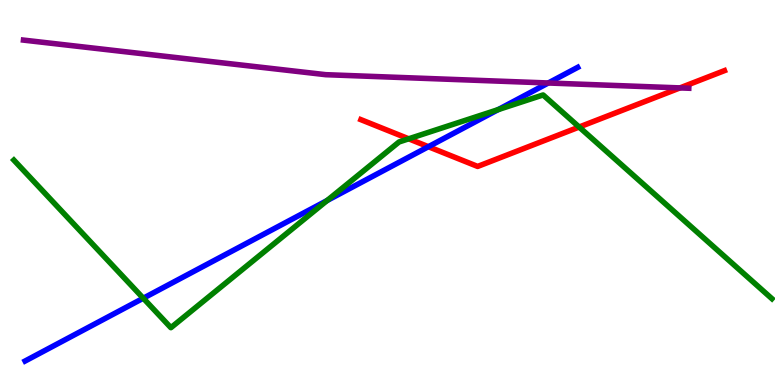[{'lines': ['blue', 'red'], 'intersections': [{'x': 5.53, 'y': 6.19}]}, {'lines': ['green', 'red'], 'intersections': [{'x': 5.27, 'y': 6.39}, {'x': 7.47, 'y': 6.7}]}, {'lines': ['purple', 'red'], 'intersections': [{'x': 8.77, 'y': 7.72}]}, {'lines': ['blue', 'green'], 'intersections': [{'x': 1.85, 'y': 2.25}, {'x': 4.22, 'y': 4.79}, {'x': 6.43, 'y': 7.15}]}, {'lines': ['blue', 'purple'], 'intersections': [{'x': 7.07, 'y': 7.84}]}, {'lines': ['green', 'purple'], 'intersections': []}]